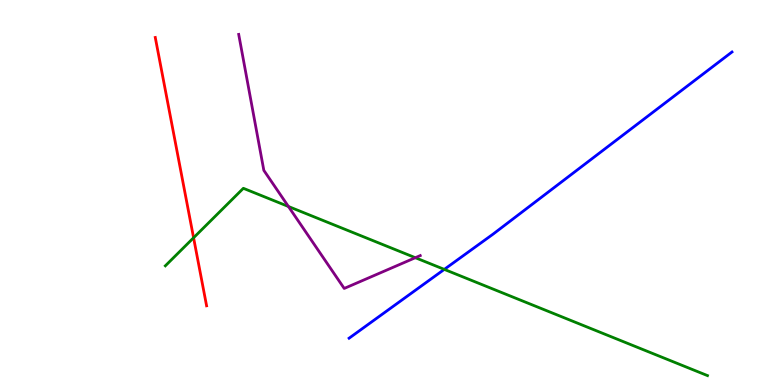[{'lines': ['blue', 'red'], 'intersections': []}, {'lines': ['green', 'red'], 'intersections': [{'x': 2.5, 'y': 3.82}]}, {'lines': ['purple', 'red'], 'intersections': []}, {'lines': ['blue', 'green'], 'intersections': [{'x': 5.73, 'y': 3.0}]}, {'lines': ['blue', 'purple'], 'intersections': []}, {'lines': ['green', 'purple'], 'intersections': [{'x': 3.72, 'y': 4.64}, {'x': 5.36, 'y': 3.31}]}]